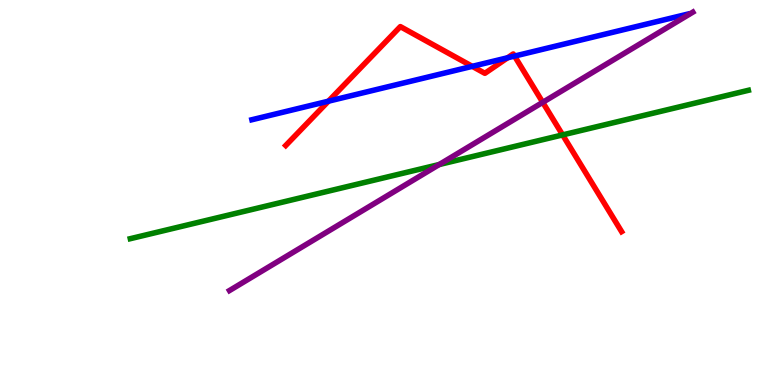[{'lines': ['blue', 'red'], 'intersections': [{'x': 4.24, 'y': 7.37}, {'x': 6.09, 'y': 8.28}, {'x': 6.55, 'y': 8.5}, {'x': 6.64, 'y': 8.54}]}, {'lines': ['green', 'red'], 'intersections': [{'x': 7.26, 'y': 6.5}]}, {'lines': ['purple', 'red'], 'intersections': [{'x': 7.0, 'y': 7.34}]}, {'lines': ['blue', 'green'], 'intersections': []}, {'lines': ['blue', 'purple'], 'intersections': []}, {'lines': ['green', 'purple'], 'intersections': [{'x': 5.67, 'y': 5.73}]}]